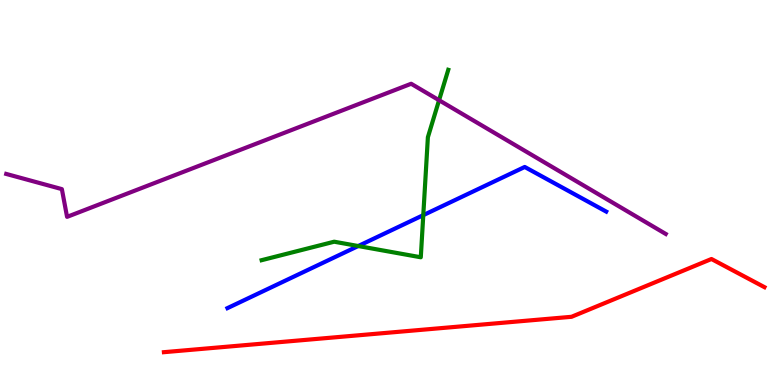[{'lines': ['blue', 'red'], 'intersections': []}, {'lines': ['green', 'red'], 'intersections': []}, {'lines': ['purple', 'red'], 'intersections': []}, {'lines': ['blue', 'green'], 'intersections': [{'x': 4.62, 'y': 3.61}, {'x': 5.46, 'y': 4.41}]}, {'lines': ['blue', 'purple'], 'intersections': []}, {'lines': ['green', 'purple'], 'intersections': [{'x': 5.67, 'y': 7.4}]}]